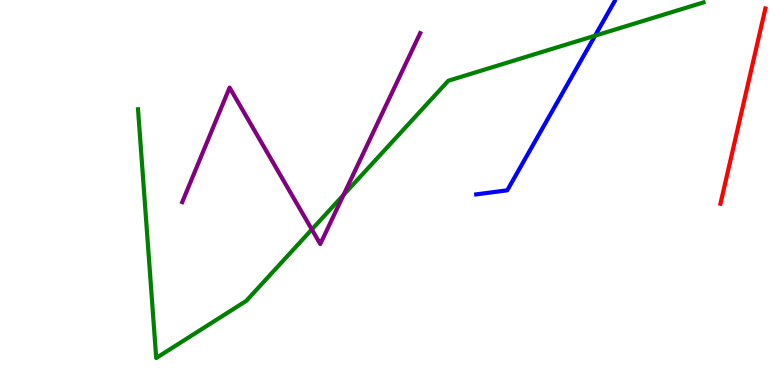[{'lines': ['blue', 'red'], 'intersections': []}, {'lines': ['green', 'red'], 'intersections': []}, {'lines': ['purple', 'red'], 'intersections': []}, {'lines': ['blue', 'green'], 'intersections': [{'x': 7.68, 'y': 9.07}]}, {'lines': ['blue', 'purple'], 'intersections': []}, {'lines': ['green', 'purple'], 'intersections': [{'x': 4.02, 'y': 4.04}, {'x': 4.43, 'y': 4.94}]}]